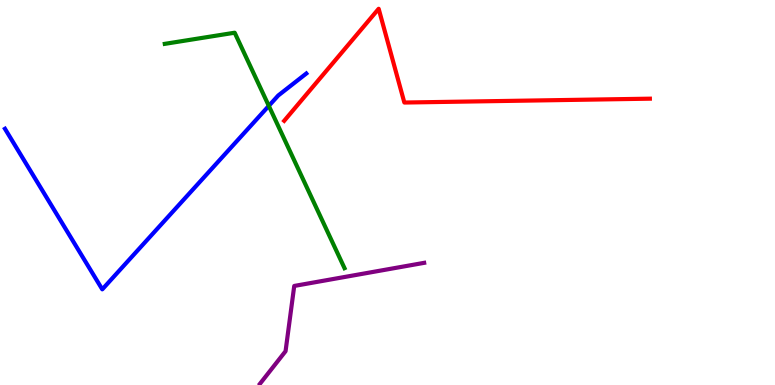[{'lines': ['blue', 'red'], 'intersections': []}, {'lines': ['green', 'red'], 'intersections': []}, {'lines': ['purple', 'red'], 'intersections': []}, {'lines': ['blue', 'green'], 'intersections': [{'x': 3.47, 'y': 7.25}]}, {'lines': ['blue', 'purple'], 'intersections': []}, {'lines': ['green', 'purple'], 'intersections': []}]